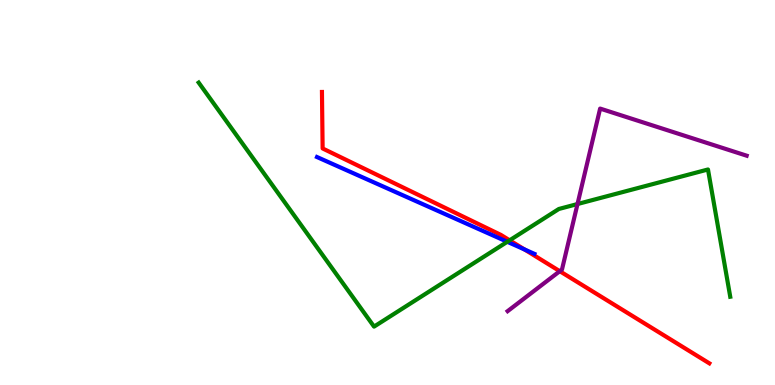[{'lines': ['blue', 'red'], 'intersections': [{'x': 6.77, 'y': 3.52}]}, {'lines': ['green', 'red'], 'intersections': [{'x': 6.58, 'y': 3.76}]}, {'lines': ['purple', 'red'], 'intersections': [{'x': 7.22, 'y': 2.96}]}, {'lines': ['blue', 'green'], 'intersections': [{'x': 6.55, 'y': 3.72}]}, {'lines': ['blue', 'purple'], 'intersections': []}, {'lines': ['green', 'purple'], 'intersections': [{'x': 7.45, 'y': 4.7}]}]